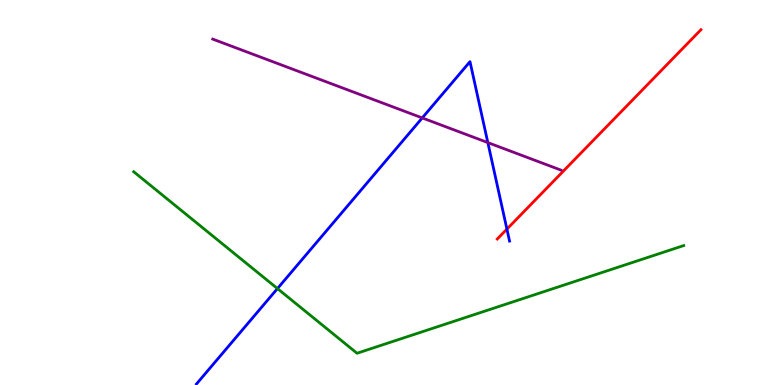[{'lines': ['blue', 'red'], 'intersections': [{'x': 6.54, 'y': 4.05}]}, {'lines': ['green', 'red'], 'intersections': []}, {'lines': ['purple', 'red'], 'intersections': []}, {'lines': ['blue', 'green'], 'intersections': [{'x': 3.58, 'y': 2.5}]}, {'lines': ['blue', 'purple'], 'intersections': [{'x': 5.45, 'y': 6.94}, {'x': 6.29, 'y': 6.3}]}, {'lines': ['green', 'purple'], 'intersections': []}]